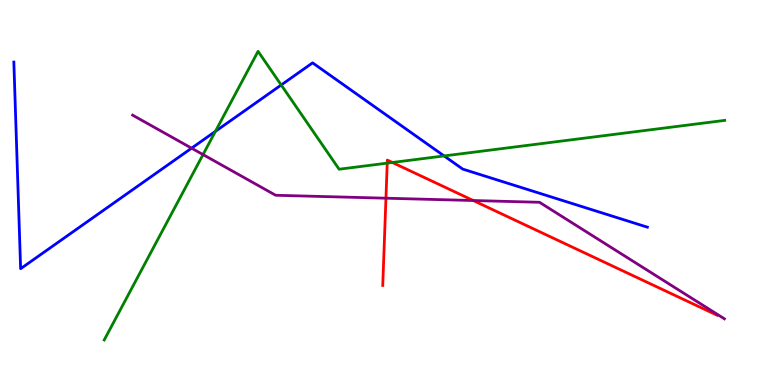[{'lines': ['blue', 'red'], 'intersections': []}, {'lines': ['green', 'red'], 'intersections': [{'x': 5.0, 'y': 5.76}, {'x': 5.06, 'y': 5.78}]}, {'lines': ['purple', 'red'], 'intersections': [{'x': 4.98, 'y': 4.85}, {'x': 6.11, 'y': 4.79}]}, {'lines': ['blue', 'green'], 'intersections': [{'x': 2.78, 'y': 6.59}, {'x': 3.63, 'y': 7.79}, {'x': 5.73, 'y': 5.95}]}, {'lines': ['blue', 'purple'], 'intersections': [{'x': 2.47, 'y': 6.15}]}, {'lines': ['green', 'purple'], 'intersections': [{'x': 2.62, 'y': 5.98}]}]